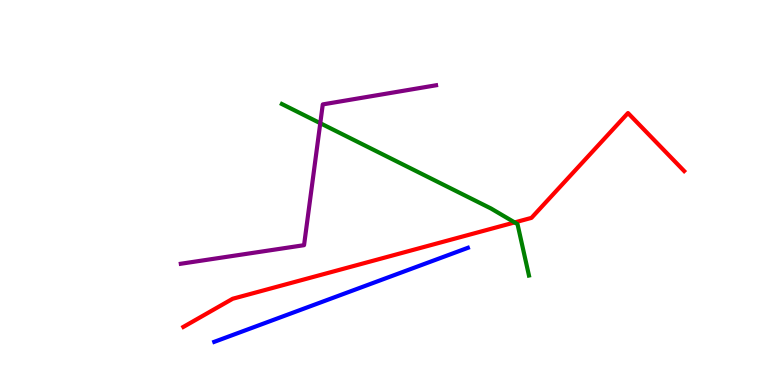[{'lines': ['blue', 'red'], 'intersections': []}, {'lines': ['green', 'red'], 'intersections': [{'x': 6.64, 'y': 4.22}]}, {'lines': ['purple', 'red'], 'intersections': []}, {'lines': ['blue', 'green'], 'intersections': []}, {'lines': ['blue', 'purple'], 'intersections': []}, {'lines': ['green', 'purple'], 'intersections': [{'x': 4.13, 'y': 6.8}]}]